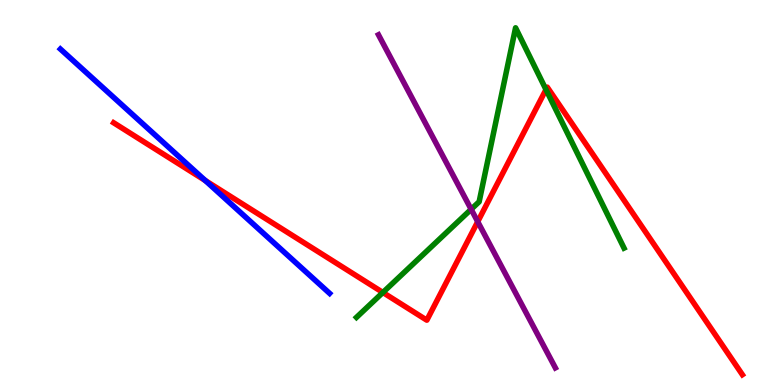[{'lines': ['blue', 'red'], 'intersections': [{'x': 2.65, 'y': 5.31}]}, {'lines': ['green', 'red'], 'intersections': [{'x': 4.94, 'y': 2.4}, {'x': 7.04, 'y': 7.67}]}, {'lines': ['purple', 'red'], 'intersections': [{'x': 6.16, 'y': 4.24}]}, {'lines': ['blue', 'green'], 'intersections': []}, {'lines': ['blue', 'purple'], 'intersections': []}, {'lines': ['green', 'purple'], 'intersections': [{'x': 6.08, 'y': 4.56}]}]